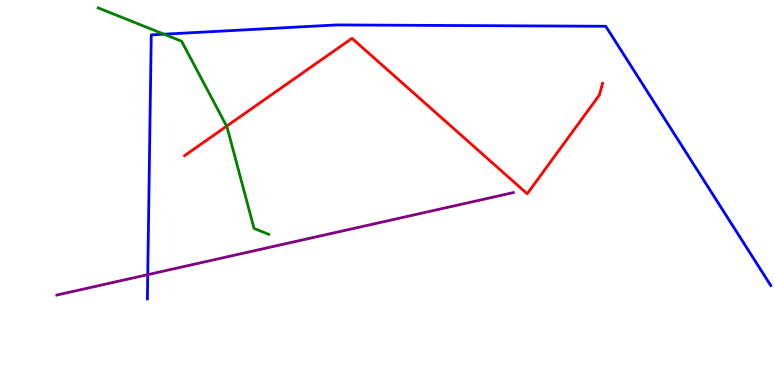[{'lines': ['blue', 'red'], 'intersections': []}, {'lines': ['green', 'red'], 'intersections': [{'x': 2.92, 'y': 6.72}]}, {'lines': ['purple', 'red'], 'intersections': []}, {'lines': ['blue', 'green'], 'intersections': [{'x': 2.12, 'y': 9.11}]}, {'lines': ['blue', 'purple'], 'intersections': [{'x': 1.91, 'y': 2.87}]}, {'lines': ['green', 'purple'], 'intersections': []}]